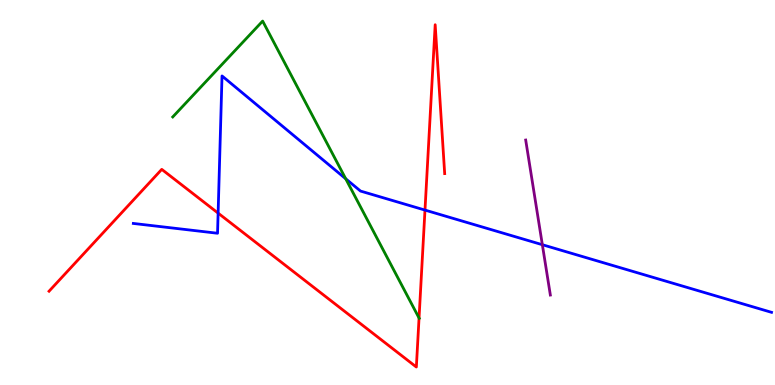[{'lines': ['blue', 'red'], 'intersections': [{'x': 2.81, 'y': 4.46}, {'x': 5.48, 'y': 4.54}]}, {'lines': ['green', 'red'], 'intersections': [{'x': 5.41, 'y': 1.74}]}, {'lines': ['purple', 'red'], 'intersections': []}, {'lines': ['blue', 'green'], 'intersections': [{'x': 4.46, 'y': 5.36}]}, {'lines': ['blue', 'purple'], 'intersections': [{'x': 7.0, 'y': 3.64}]}, {'lines': ['green', 'purple'], 'intersections': []}]